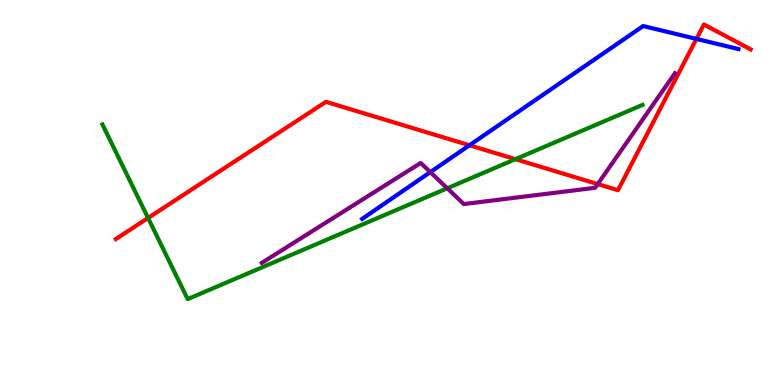[{'lines': ['blue', 'red'], 'intersections': [{'x': 6.06, 'y': 6.23}, {'x': 8.99, 'y': 8.99}]}, {'lines': ['green', 'red'], 'intersections': [{'x': 1.91, 'y': 4.34}, {'x': 6.65, 'y': 5.87}]}, {'lines': ['purple', 'red'], 'intersections': [{'x': 7.71, 'y': 5.22}]}, {'lines': ['blue', 'green'], 'intersections': []}, {'lines': ['blue', 'purple'], 'intersections': [{'x': 5.55, 'y': 5.53}]}, {'lines': ['green', 'purple'], 'intersections': [{'x': 5.77, 'y': 5.11}]}]